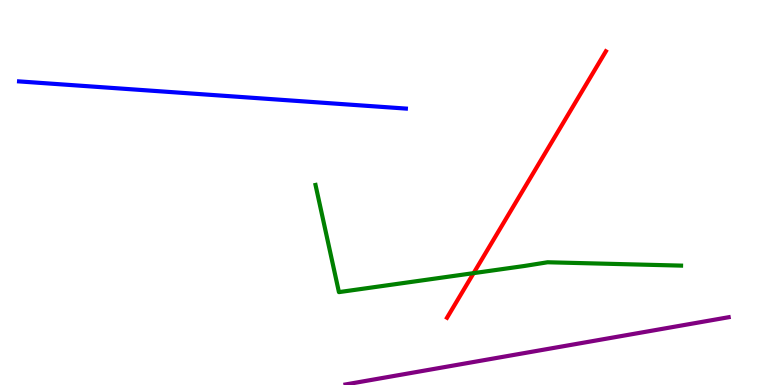[{'lines': ['blue', 'red'], 'intersections': []}, {'lines': ['green', 'red'], 'intersections': [{'x': 6.11, 'y': 2.91}]}, {'lines': ['purple', 'red'], 'intersections': []}, {'lines': ['blue', 'green'], 'intersections': []}, {'lines': ['blue', 'purple'], 'intersections': []}, {'lines': ['green', 'purple'], 'intersections': []}]